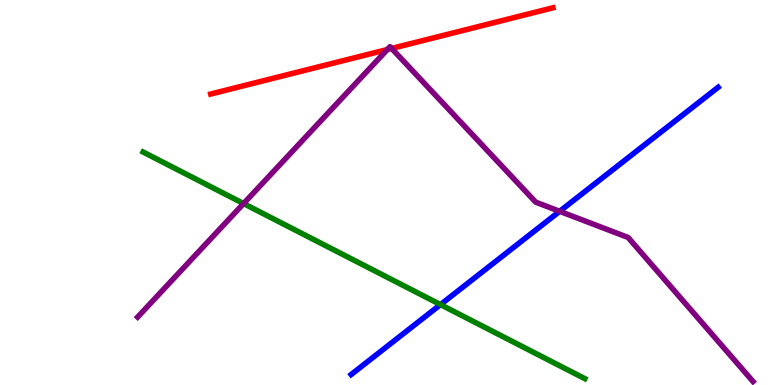[{'lines': ['blue', 'red'], 'intersections': []}, {'lines': ['green', 'red'], 'intersections': []}, {'lines': ['purple', 'red'], 'intersections': [{'x': 5.0, 'y': 8.71}, {'x': 5.05, 'y': 8.74}]}, {'lines': ['blue', 'green'], 'intersections': [{'x': 5.68, 'y': 2.09}]}, {'lines': ['blue', 'purple'], 'intersections': [{'x': 7.22, 'y': 4.51}]}, {'lines': ['green', 'purple'], 'intersections': [{'x': 3.14, 'y': 4.71}]}]